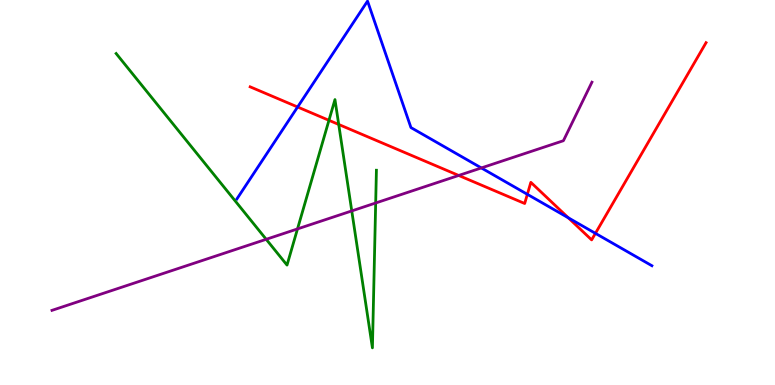[{'lines': ['blue', 'red'], 'intersections': [{'x': 3.84, 'y': 7.22}, {'x': 6.8, 'y': 4.95}, {'x': 7.33, 'y': 4.34}, {'x': 7.68, 'y': 3.94}]}, {'lines': ['green', 'red'], 'intersections': [{'x': 4.24, 'y': 6.87}, {'x': 4.37, 'y': 6.77}]}, {'lines': ['purple', 'red'], 'intersections': [{'x': 5.92, 'y': 5.44}]}, {'lines': ['blue', 'green'], 'intersections': []}, {'lines': ['blue', 'purple'], 'intersections': [{'x': 6.21, 'y': 5.64}]}, {'lines': ['green', 'purple'], 'intersections': [{'x': 3.43, 'y': 3.78}, {'x': 3.84, 'y': 4.05}, {'x': 4.54, 'y': 4.52}, {'x': 4.85, 'y': 4.73}]}]